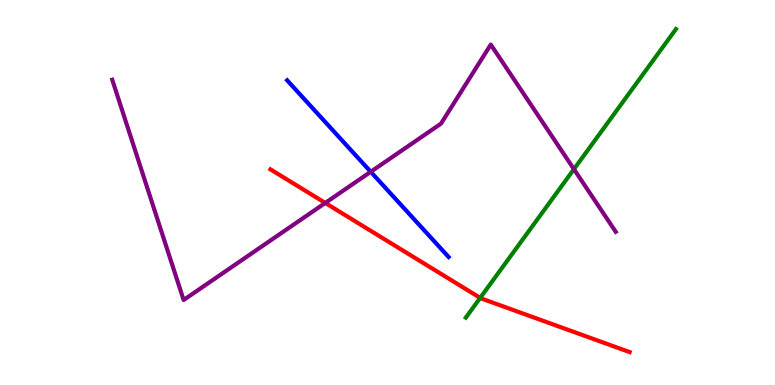[{'lines': ['blue', 'red'], 'intersections': []}, {'lines': ['green', 'red'], 'intersections': [{'x': 6.2, 'y': 2.26}]}, {'lines': ['purple', 'red'], 'intersections': [{'x': 4.2, 'y': 4.73}]}, {'lines': ['blue', 'green'], 'intersections': []}, {'lines': ['blue', 'purple'], 'intersections': [{'x': 4.78, 'y': 5.54}]}, {'lines': ['green', 'purple'], 'intersections': [{'x': 7.41, 'y': 5.61}]}]